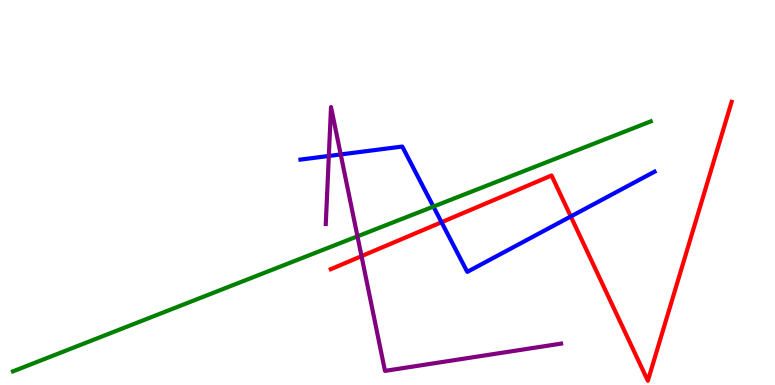[{'lines': ['blue', 'red'], 'intersections': [{'x': 5.7, 'y': 4.23}, {'x': 7.37, 'y': 4.38}]}, {'lines': ['green', 'red'], 'intersections': []}, {'lines': ['purple', 'red'], 'intersections': [{'x': 4.66, 'y': 3.35}]}, {'lines': ['blue', 'green'], 'intersections': [{'x': 5.59, 'y': 4.63}]}, {'lines': ['blue', 'purple'], 'intersections': [{'x': 4.24, 'y': 5.95}, {'x': 4.4, 'y': 5.99}]}, {'lines': ['green', 'purple'], 'intersections': [{'x': 4.61, 'y': 3.86}]}]